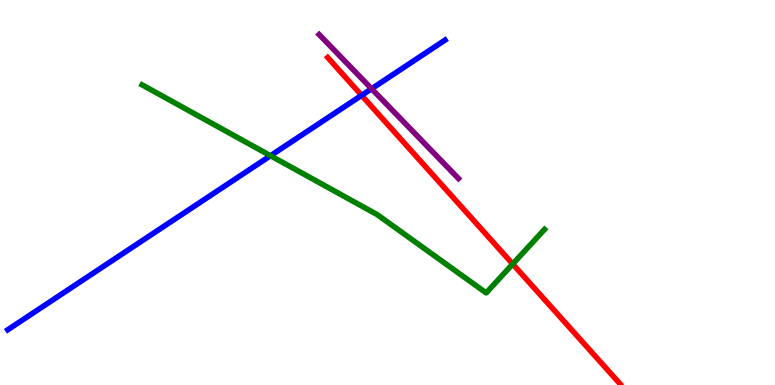[{'lines': ['blue', 'red'], 'intersections': [{'x': 4.67, 'y': 7.52}]}, {'lines': ['green', 'red'], 'intersections': [{'x': 6.62, 'y': 3.14}]}, {'lines': ['purple', 'red'], 'intersections': []}, {'lines': ['blue', 'green'], 'intersections': [{'x': 3.49, 'y': 5.96}]}, {'lines': ['blue', 'purple'], 'intersections': [{'x': 4.79, 'y': 7.69}]}, {'lines': ['green', 'purple'], 'intersections': []}]